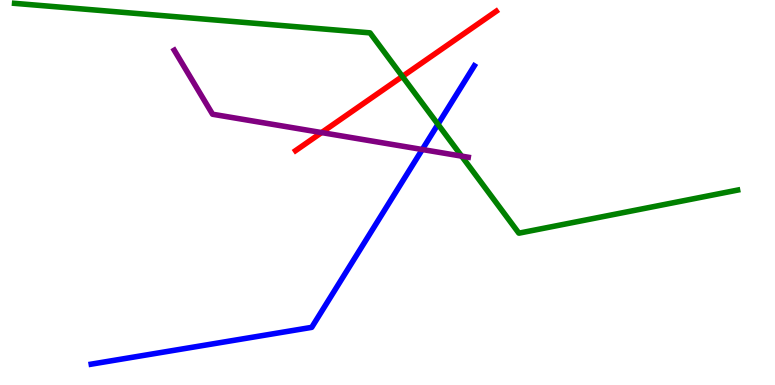[{'lines': ['blue', 'red'], 'intersections': []}, {'lines': ['green', 'red'], 'intersections': [{'x': 5.19, 'y': 8.01}]}, {'lines': ['purple', 'red'], 'intersections': [{'x': 4.15, 'y': 6.56}]}, {'lines': ['blue', 'green'], 'intersections': [{'x': 5.65, 'y': 6.77}]}, {'lines': ['blue', 'purple'], 'intersections': [{'x': 5.45, 'y': 6.12}]}, {'lines': ['green', 'purple'], 'intersections': [{'x': 5.96, 'y': 5.94}]}]